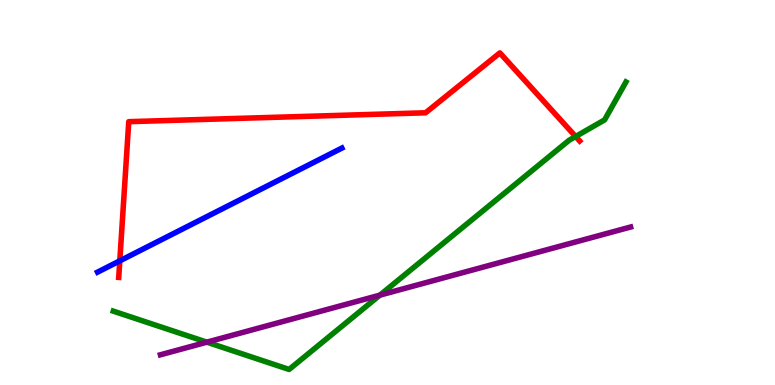[{'lines': ['blue', 'red'], 'intersections': [{'x': 1.55, 'y': 3.22}]}, {'lines': ['green', 'red'], 'intersections': [{'x': 7.43, 'y': 6.45}]}, {'lines': ['purple', 'red'], 'intersections': []}, {'lines': ['blue', 'green'], 'intersections': []}, {'lines': ['blue', 'purple'], 'intersections': []}, {'lines': ['green', 'purple'], 'intersections': [{'x': 2.67, 'y': 1.11}, {'x': 4.9, 'y': 2.33}]}]